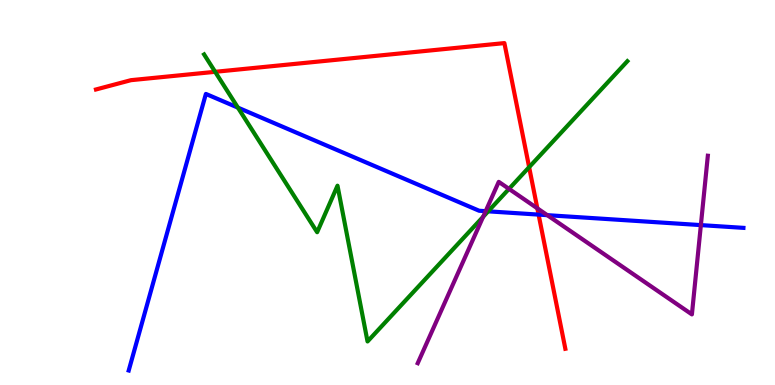[{'lines': ['blue', 'red'], 'intersections': [{'x': 6.95, 'y': 4.43}]}, {'lines': ['green', 'red'], 'intersections': [{'x': 2.78, 'y': 8.13}, {'x': 6.83, 'y': 5.66}]}, {'lines': ['purple', 'red'], 'intersections': [{'x': 6.93, 'y': 4.59}]}, {'lines': ['blue', 'green'], 'intersections': [{'x': 3.07, 'y': 7.2}, {'x': 6.3, 'y': 4.51}]}, {'lines': ['blue', 'purple'], 'intersections': [{'x': 6.27, 'y': 4.51}, {'x': 7.06, 'y': 4.41}, {'x': 9.04, 'y': 4.15}]}, {'lines': ['green', 'purple'], 'intersections': [{'x': 6.23, 'y': 4.37}, {'x': 6.57, 'y': 5.09}]}]